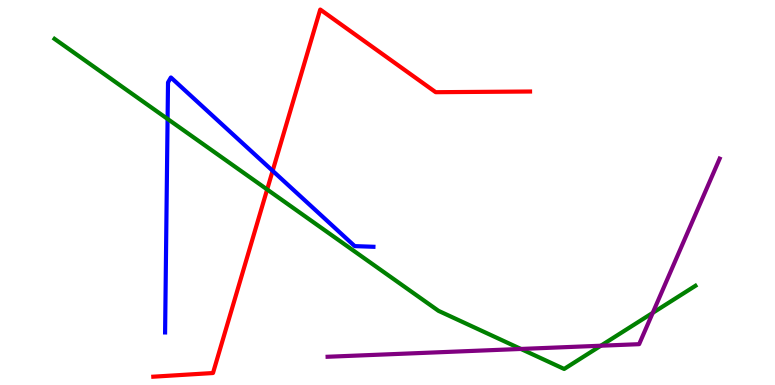[{'lines': ['blue', 'red'], 'intersections': [{'x': 3.52, 'y': 5.56}]}, {'lines': ['green', 'red'], 'intersections': [{'x': 3.45, 'y': 5.08}]}, {'lines': ['purple', 'red'], 'intersections': []}, {'lines': ['blue', 'green'], 'intersections': [{'x': 2.16, 'y': 6.91}]}, {'lines': ['blue', 'purple'], 'intersections': []}, {'lines': ['green', 'purple'], 'intersections': [{'x': 6.72, 'y': 0.936}, {'x': 7.75, 'y': 1.02}, {'x': 8.42, 'y': 1.87}]}]